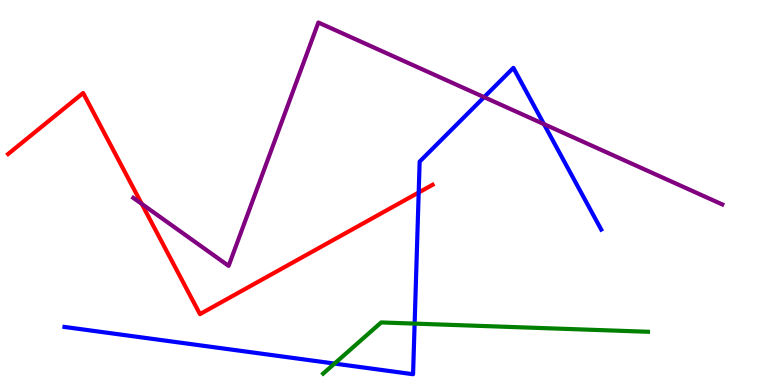[{'lines': ['blue', 'red'], 'intersections': [{'x': 5.4, 'y': 5.0}]}, {'lines': ['green', 'red'], 'intersections': []}, {'lines': ['purple', 'red'], 'intersections': [{'x': 1.83, 'y': 4.7}]}, {'lines': ['blue', 'green'], 'intersections': [{'x': 4.32, 'y': 0.557}, {'x': 5.35, 'y': 1.59}]}, {'lines': ['blue', 'purple'], 'intersections': [{'x': 6.25, 'y': 7.48}, {'x': 7.02, 'y': 6.78}]}, {'lines': ['green', 'purple'], 'intersections': []}]